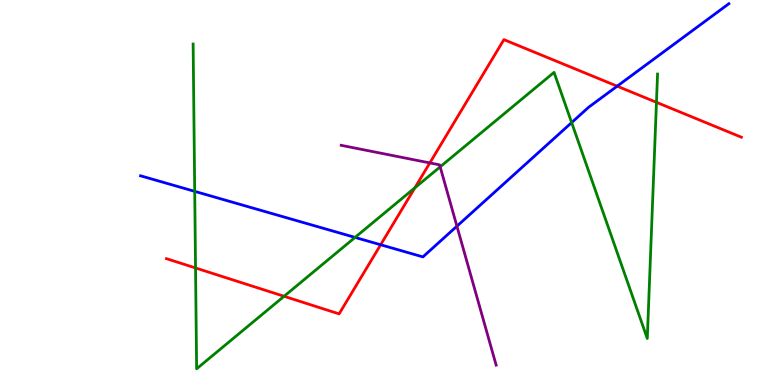[{'lines': ['blue', 'red'], 'intersections': [{'x': 4.91, 'y': 3.64}, {'x': 7.96, 'y': 7.76}]}, {'lines': ['green', 'red'], 'intersections': [{'x': 2.52, 'y': 3.04}, {'x': 3.67, 'y': 2.3}, {'x': 5.35, 'y': 5.12}, {'x': 8.47, 'y': 7.34}]}, {'lines': ['purple', 'red'], 'intersections': [{'x': 5.55, 'y': 5.77}]}, {'lines': ['blue', 'green'], 'intersections': [{'x': 2.51, 'y': 5.03}, {'x': 4.58, 'y': 3.83}, {'x': 7.38, 'y': 6.82}]}, {'lines': ['blue', 'purple'], 'intersections': [{'x': 5.9, 'y': 4.12}]}, {'lines': ['green', 'purple'], 'intersections': [{'x': 5.68, 'y': 5.67}]}]